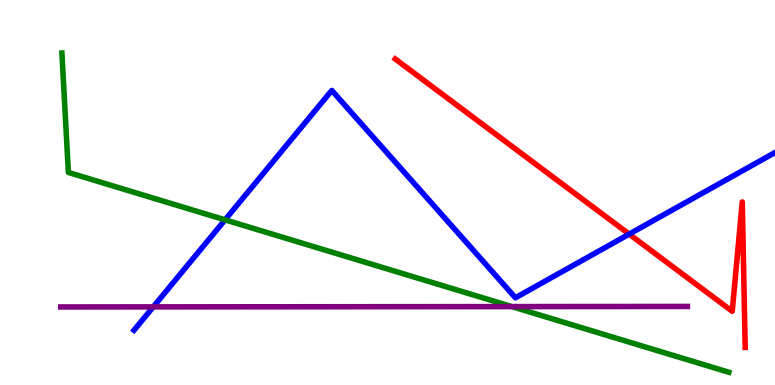[{'lines': ['blue', 'red'], 'intersections': [{'x': 8.12, 'y': 3.92}]}, {'lines': ['green', 'red'], 'intersections': []}, {'lines': ['purple', 'red'], 'intersections': []}, {'lines': ['blue', 'green'], 'intersections': [{'x': 2.9, 'y': 4.29}]}, {'lines': ['blue', 'purple'], 'intersections': [{'x': 1.98, 'y': 2.03}]}, {'lines': ['green', 'purple'], 'intersections': [{'x': 6.6, 'y': 2.04}]}]